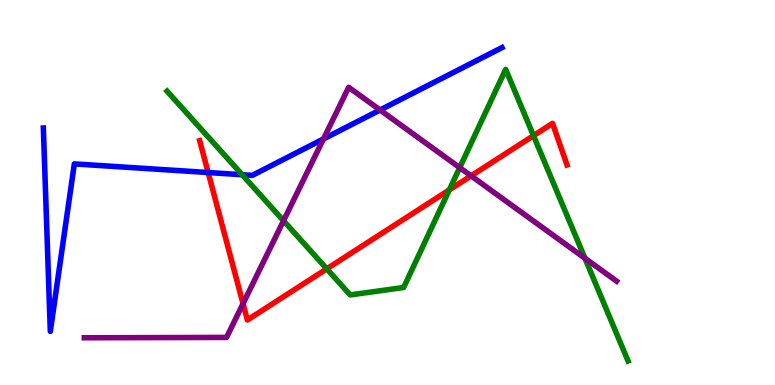[{'lines': ['blue', 'red'], 'intersections': [{'x': 2.69, 'y': 5.52}]}, {'lines': ['green', 'red'], 'intersections': [{'x': 4.22, 'y': 3.02}, {'x': 5.8, 'y': 5.07}, {'x': 6.88, 'y': 6.48}]}, {'lines': ['purple', 'red'], 'intersections': [{'x': 3.14, 'y': 2.11}, {'x': 6.08, 'y': 5.43}]}, {'lines': ['blue', 'green'], 'intersections': [{'x': 3.12, 'y': 5.46}]}, {'lines': ['blue', 'purple'], 'intersections': [{'x': 4.17, 'y': 6.39}, {'x': 4.9, 'y': 7.14}]}, {'lines': ['green', 'purple'], 'intersections': [{'x': 3.66, 'y': 4.27}, {'x': 5.93, 'y': 5.65}, {'x': 7.55, 'y': 3.29}]}]